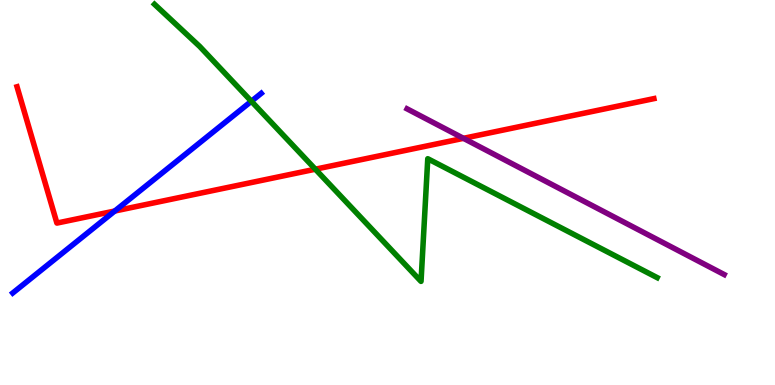[{'lines': ['blue', 'red'], 'intersections': [{'x': 1.48, 'y': 4.52}]}, {'lines': ['green', 'red'], 'intersections': [{'x': 4.07, 'y': 5.61}]}, {'lines': ['purple', 'red'], 'intersections': [{'x': 5.98, 'y': 6.41}]}, {'lines': ['blue', 'green'], 'intersections': [{'x': 3.24, 'y': 7.37}]}, {'lines': ['blue', 'purple'], 'intersections': []}, {'lines': ['green', 'purple'], 'intersections': []}]